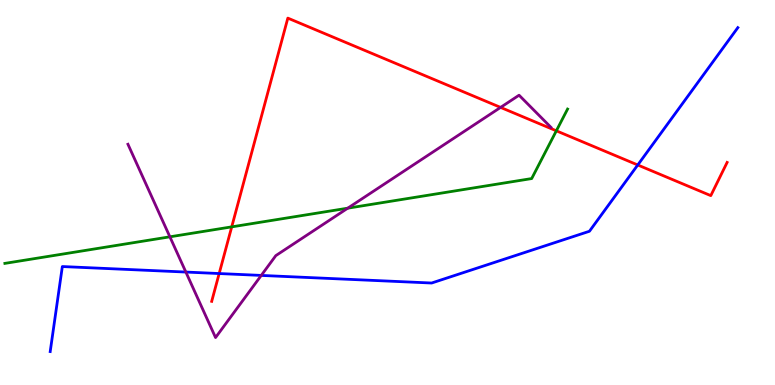[{'lines': ['blue', 'red'], 'intersections': [{'x': 2.83, 'y': 2.89}, {'x': 8.23, 'y': 5.71}]}, {'lines': ['green', 'red'], 'intersections': [{'x': 2.99, 'y': 4.11}, {'x': 7.18, 'y': 6.6}]}, {'lines': ['purple', 'red'], 'intersections': [{'x': 6.46, 'y': 7.21}]}, {'lines': ['blue', 'green'], 'intersections': []}, {'lines': ['blue', 'purple'], 'intersections': [{'x': 2.4, 'y': 2.93}, {'x': 3.37, 'y': 2.85}]}, {'lines': ['green', 'purple'], 'intersections': [{'x': 2.19, 'y': 3.85}, {'x': 4.49, 'y': 4.59}]}]